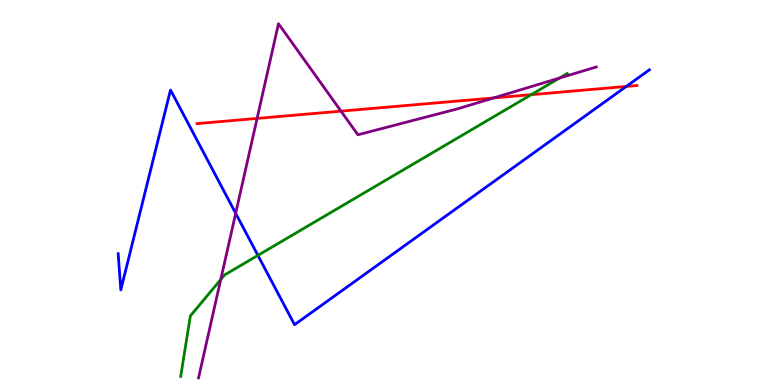[{'lines': ['blue', 'red'], 'intersections': [{'x': 8.08, 'y': 7.75}]}, {'lines': ['green', 'red'], 'intersections': [{'x': 6.85, 'y': 7.54}]}, {'lines': ['purple', 'red'], 'intersections': [{'x': 3.32, 'y': 6.92}, {'x': 4.4, 'y': 7.11}, {'x': 6.37, 'y': 7.46}]}, {'lines': ['blue', 'green'], 'intersections': [{'x': 3.33, 'y': 3.37}]}, {'lines': ['blue', 'purple'], 'intersections': [{'x': 3.04, 'y': 4.46}]}, {'lines': ['green', 'purple'], 'intersections': [{'x': 2.85, 'y': 2.74}, {'x': 7.22, 'y': 7.97}]}]